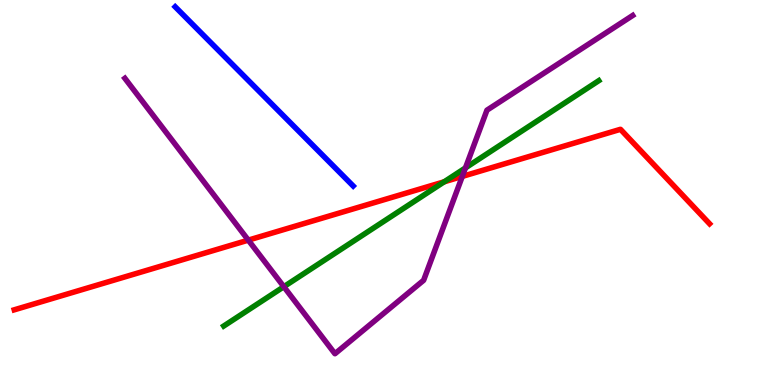[{'lines': ['blue', 'red'], 'intersections': []}, {'lines': ['green', 'red'], 'intersections': [{'x': 5.73, 'y': 5.28}]}, {'lines': ['purple', 'red'], 'intersections': [{'x': 3.2, 'y': 3.76}, {'x': 5.97, 'y': 5.42}]}, {'lines': ['blue', 'green'], 'intersections': []}, {'lines': ['blue', 'purple'], 'intersections': []}, {'lines': ['green', 'purple'], 'intersections': [{'x': 3.66, 'y': 2.55}, {'x': 6.01, 'y': 5.64}]}]